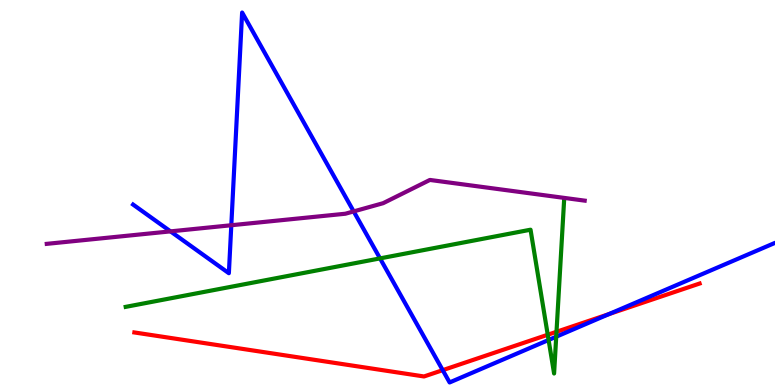[{'lines': ['blue', 'red'], 'intersections': [{'x': 5.71, 'y': 0.385}, {'x': 7.86, 'y': 1.84}]}, {'lines': ['green', 'red'], 'intersections': [{'x': 7.07, 'y': 1.31}, {'x': 7.18, 'y': 1.38}]}, {'lines': ['purple', 'red'], 'intersections': []}, {'lines': ['blue', 'green'], 'intersections': [{'x': 4.9, 'y': 3.29}, {'x': 7.08, 'y': 1.17}, {'x': 7.18, 'y': 1.25}]}, {'lines': ['blue', 'purple'], 'intersections': [{'x': 2.2, 'y': 3.99}, {'x': 2.98, 'y': 4.15}, {'x': 4.56, 'y': 4.51}]}, {'lines': ['green', 'purple'], 'intersections': []}]